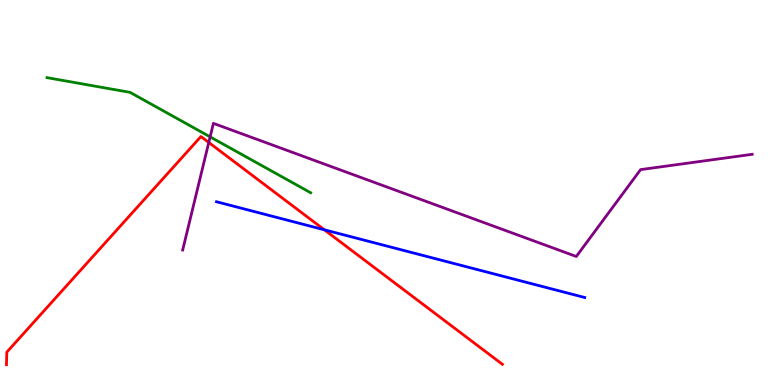[{'lines': ['blue', 'red'], 'intersections': [{'x': 4.19, 'y': 4.03}]}, {'lines': ['green', 'red'], 'intersections': []}, {'lines': ['purple', 'red'], 'intersections': [{'x': 2.69, 'y': 6.3}]}, {'lines': ['blue', 'green'], 'intersections': []}, {'lines': ['blue', 'purple'], 'intersections': []}, {'lines': ['green', 'purple'], 'intersections': [{'x': 2.71, 'y': 6.45}]}]